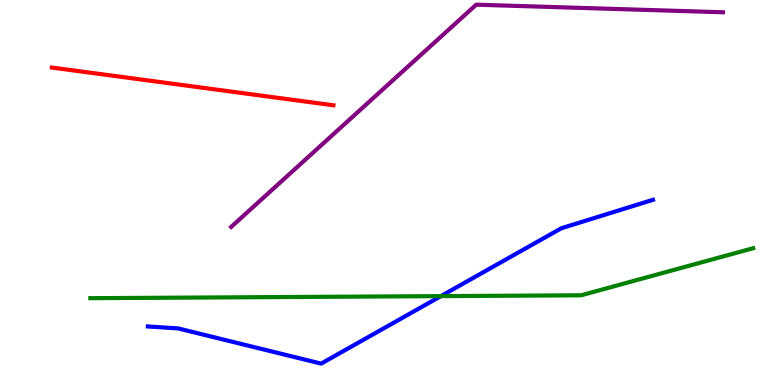[{'lines': ['blue', 'red'], 'intersections': []}, {'lines': ['green', 'red'], 'intersections': []}, {'lines': ['purple', 'red'], 'intersections': []}, {'lines': ['blue', 'green'], 'intersections': [{'x': 5.69, 'y': 2.31}]}, {'lines': ['blue', 'purple'], 'intersections': []}, {'lines': ['green', 'purple'], 'intersections': []}]